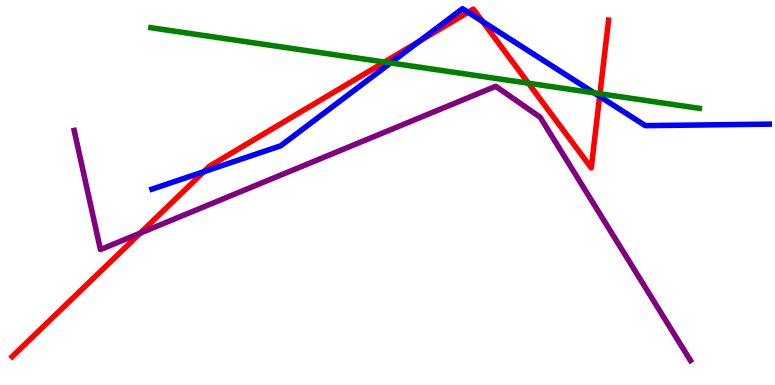[{'lines': ['blue', 'red'], 'intersections': [{'x': 2.63, 'y': 5.54}, {'x': 5.41, 'y': 8.92}, {'x': 6.04, 'y': 9.68}, {'x': 6.23, 'y': 9.44}, {'x': 7.74, 'y': 7.5}]}, {'lines': ['green', 'red'], 'intersections': [{'x': 4.96, 'y': 8.39}, {'x': 6.82, 'y': 7.84}, {'x': 7.74, 'y': 7.57}]}, {'lines': ['purple', 'red'], 'intersections': [{'x': 1.81, 'y': 3.94}]}, {'lines': ['blue', 'green'], 'intersections': [{'x': 5.04, 'y': 8.36}, {'x': 7.67, 'y': 7.59}]}, {'lines': ['blue', 'purple'], 'intersections': []}, {'lines': ['green', 'purple'], 'intersections': []}]